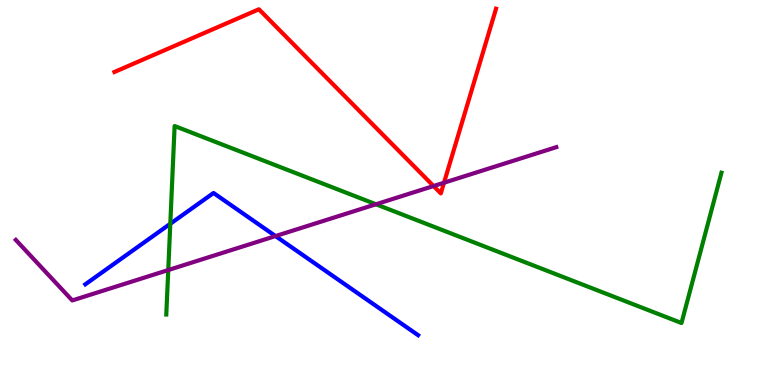[{'lines': ['blue', 'red'], 'intersections': []}, {'lines': ['green', 'red'], 'intersections': []}, {'lines': ['purple', 'red'], 'intersections': [{'x': 5.59, 'y': 5.17}, {'x': 5.73, 'y': 5.25}]}, {'lines': ['blue', 'green'], 'intersections': [{'x': 2.2, 'y': 4.19}]}, {'lines': ['blue', 'purple'], 'intersections': [{'x': 3.56, 'y': 3.87}]}, {'lines': ['green', 'purple'], 'intersections': [{'x': 2.17, 'y': 2.99}, {'x': 4.85, 'y': 4.69}]}]